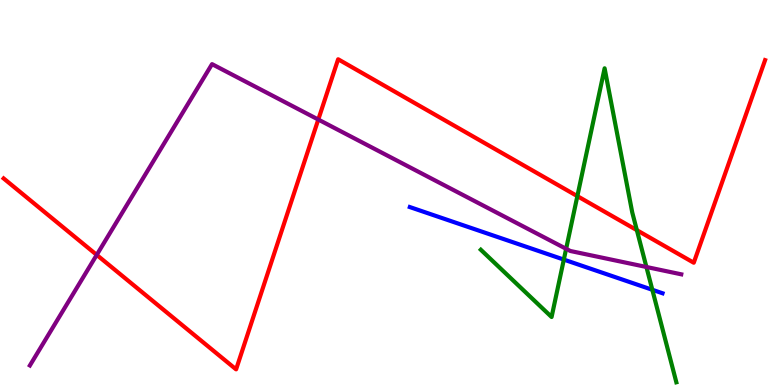[{'lines': ['blue', 'red'], 'intersections': []}, {'lines': ['green', 'red'], 'intersections': [{'x': 7.45, 'y': 4.91}, {'x': 8.22, 'y': 4.02}]}, {'lines': ['purple', 'red'], 'intersections': [{'x': 1.25, 'y': 3.38}, {'x': 4.11, 'y': 6.89}]}, {'lines': ['blue', 'green'], 'intersections': [{'x': 7.28, 'y': 3.26}, {'x': 8.42, 'y': 2.47}]}, {'lines': ['blue', 'purple'], 'intersections': []}, {'lines': ['green', 'purple'], 'intersections': [{'x': 7.3, 'y': 3.54}, {'x': 8.34, 'y': 3.07}]}]